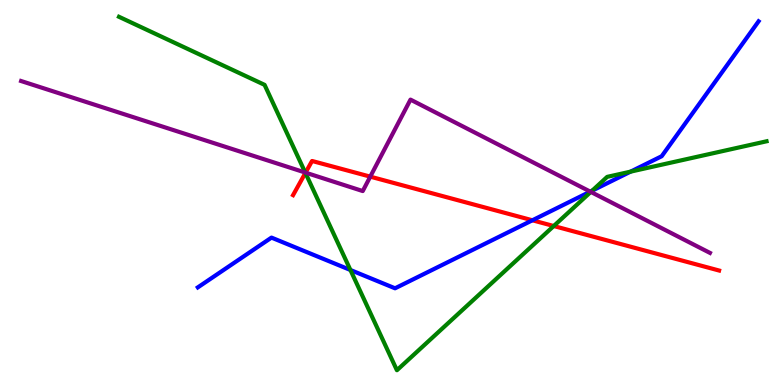[{'lines': ['blue', 'red'], 'intersections': [{'x': 6.87, 'y': 4.28}]}, {'lines': ['green', 'red'], 'intersections': [{'x': 3.94, 'y': 5.51}, {'x': 7.15, 'y': 4.13}]}, {'lines': ['purple', 'red'], 'intersections': [{'x': 3.94, 'y': 5.52}, {'x': 4.78, 'y': 5.41}]}, {'lines': ['blue', 'green'], 'intersections': [{'x': 4.52, 'y': 2.99}, {'x': 7.64, 'y': 5.05}, {'x': 8.14, 'y': 5.54}]}, {'lines': ['blue', 'purple'], 'intersections': [{'x': 7.62, 'y': 5.02}]}, {'lines': ['green', 'purple'], 'intersections': [{'x': 3.94, 'y': 5.52}, {'x': 7.62, 'y': 5.02}]}]